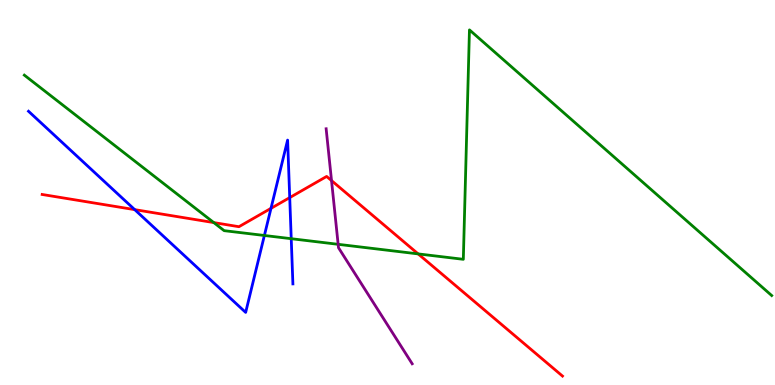[{'lines': ['blue', 'red'], 'intersections': [{'x': 1.74, 'y': 4.56}, {'x': 3.5, 'y': 4.59}, {'x': 3.74, 'y': 4.87}]}, {'lines': ['green', 'red'], 'intersections': [{'x': 2.76, 'y': 4.22}, {'x': 5.4, 'y': 3.41}]}, {'lines': ['purple', 'red'], 'intersections': [{'x': 4.28, 'y': 5.31}]}, {'lines': ['blue', 'green'], 'intersections': [{'x': 3.41, 'y': 3.88}, {'x': 3.76, 'y': 3.8}]}, {'lines': ['blue', 'purple'], 'intersections': []}, {'lines': ['green', 'purple'], 'intersections': [{'x': 4.36, 'y': 3.65}]}]